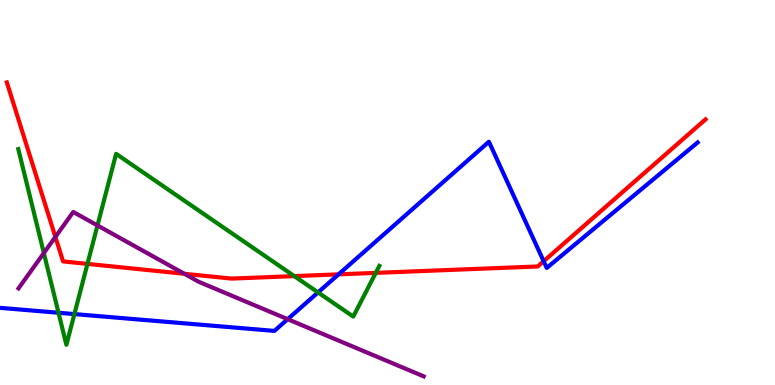[{'lines': ['blue', 'red'], 'intersections': [{'x': 4.37, 'y': 2.87}, {'x': 7.01, 'y': 3.21}]}, {'lines': ['green', 'red'], 'intersections': [{'x': 1.13, 'y': 3.15}, {'x': 3.8, 'y': 2.83}, {'x': 4.85, 'y': 2.91}]}, {'lines': ['purple', 'red'], 'intersections': [{'x': 0.715, 'y': 3.85}, {'x': 2.38, 'y': 2.89}]}, {'lines': ['blue', 'green'], 'intersections': [{'x': 0.755, 'y': 1.88}, {'x': 0.96, 'y': 1.84}, {'x': 4.1, 'y': 2.4}]}, {'lines': ['blue', 'purple'], 'intersections': [{'x': 3.71, 'y': 1.71}]}, {'lines': ['green', 'purple'], 'intersections': [{'x': 0.566, 'y': 3.43}, {'x': 1.26, 'y': 4.14}]}]